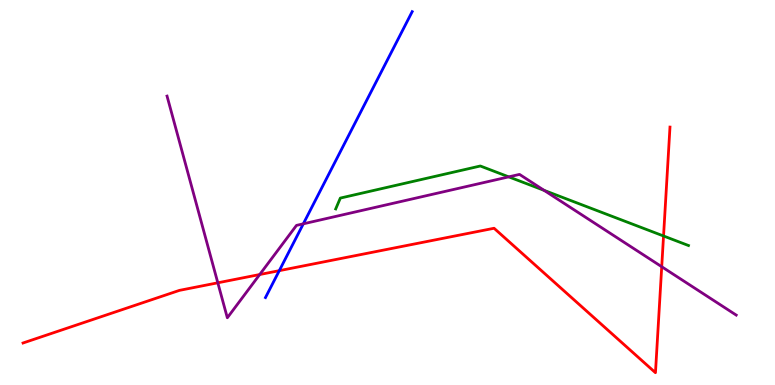[{'lines': ['blue', 'red'], 'intersections': [{'x': 3.6, 'y': 2.97}]}, {'lines': ['green', 'red'], 'intersections': [{'x': 8.56, 'y': 3.87}]}, {'lines': ['purple', 'red'], 'intersections': [{'x': 2.81, 'y': 2.65}, {'x': 3.35, 'y': 2.87}, {'x': 8.54, 'y': 3.07}]}, {'lines': ['blue', 'green'], 'intersections': []}, {'lines': ['blue', 'purple'], 'intersections': [{'x': 3.91, 'y': 4.19}]}, {'lines': ['green', 'purple'], 'intersections': [{'x': 6.56, 'y': 5.41}, {'x': 7.02, 'y': 5.06}]}]